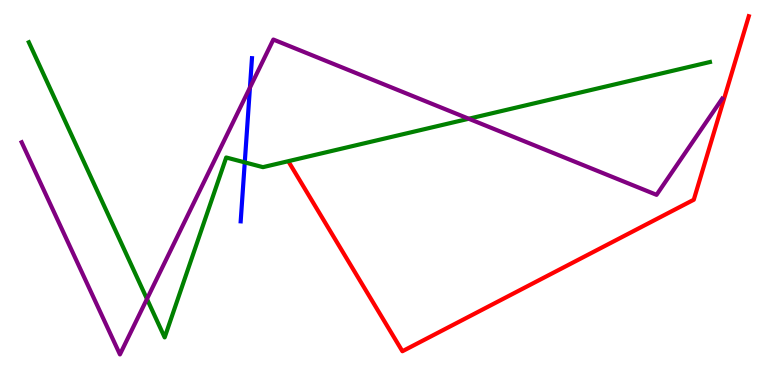[{'lines': ['blue', 'red'], 'intersections': []}, {'lines': ['green', 'red'], 'intersections': []}, {'lines': ['purple', 'red'], 'intersections': []}, {'lines': ['blue', 'green'], 'intersections': [{'x': 3.16, 'y': 5.78}]}, {'lines': ['blue', 'purple'], 'intersections': [{'x': 3.22, 'y': 7.72}]}, {'lines': ['green', 'purple'], 'intersections': [{'x': 1.9, 'y': 2.24}, {'x': 6.05, 'y': 6.92}]}]